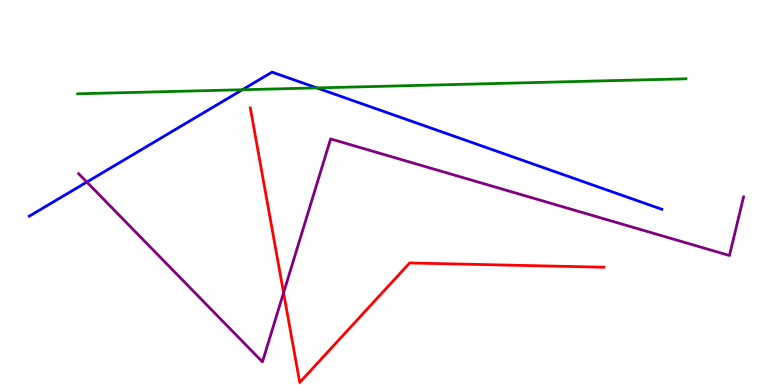[{'lines': ['blue', 'red'], 'intersections': []}, {'lines': ['green', 'red'], 'intersections': []}, {'lines': ['purple', 'red'], 'intersections': [{'x': 3.66, 'y': 2.4}]}, {'lines': ['blue', 'green'], 'intersections': [{'x': 3.13, 'y': 7.67}, {'x': 4.09, 'y': 7.72}]}, {'lines': ['blue', 'purple'], 'intersections': [{'x': 1.12, 'y': 5.27}]}, {'lines': ['green', 'purple'], 'intersections': []}]